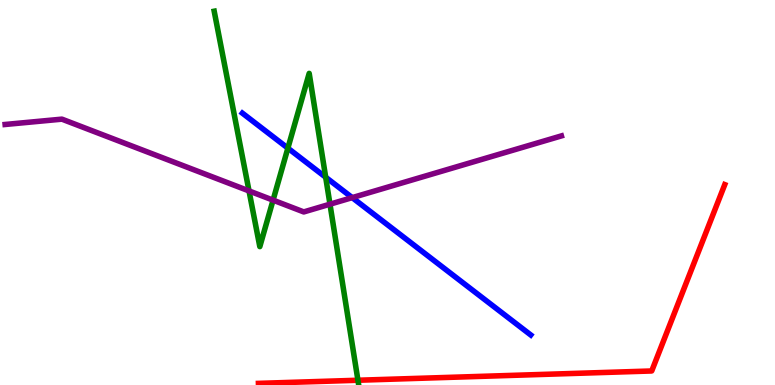[{'lines': ['blue', 'red'], 'intersections': []}, {'lines': ['green', 'red'], 'intersections': [{'x': 4.62, 'y': 0.124}]}, {'lines': ['purple', 'red'], 'intersections': []}, {'lines': ['blue', 'green'], 'intersections': [{'x': 3.71, 'y': 6.15}, {'x': 4.2, 'y': 5.4}]}, {'lines': ['blue', 'purple'], 'intersections': [{'x': 4.54, 'y': 4.87}]}, {'lines': ['green', 'purple'], 'intersections': [{'x': 3.21, 'y': 5.04}, {'x': 3.52, 'y': 4.8}, {'x': 4.26, 'y': 4.7}]}]